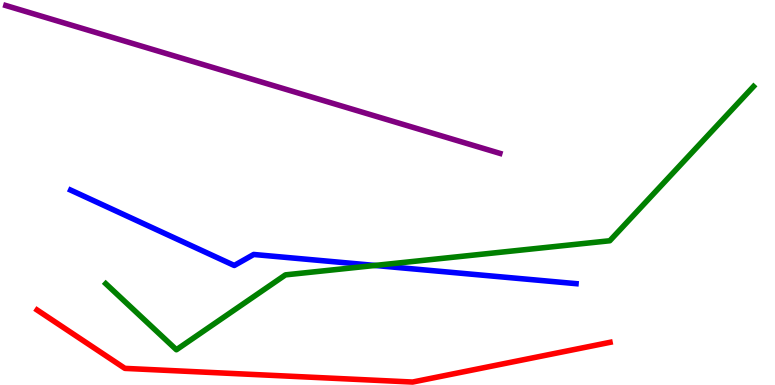[{'lines': ['blue', 'red'], 'intersections': []}, {'lines': ['green', 'red'], 'intersections': []}, {'lines': ['purple', 'red'], 'intersections': []}, {'lines': ['blue', 'green'], 'intersections': [{'x': 4.84, 'y': 3.11}]}, {'lines': ['blue', 'purple'], 'intersections': []}, {'lines': ['green', 'purple'], 'intersections': []}]